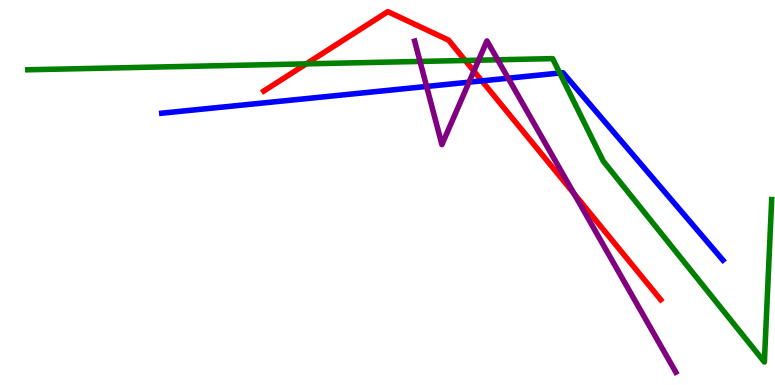[{'lines': ['blue', 'red'], 'intersections': [{'x': 6.22, 'y': 7.9}]}, {'lines': ['green', 'red'], 'intersections': [{'x': 3.95, 'y': 8.34}, {'x': 6.0, 'y': 8.43}]}, {'lines': ['purple', 'red'], 'intersections': [{'x': 6.11, 'y': 8.15}, {'x': 7.41, 'y': 4.97}]}, {'lines': ['blue', 'green'], 'intersections': [{'x': 7.22, 'y': 8.1}]}, {'lines': ['blue', 'purple'], 'intersections': [{'x': 5.5, 'y': 7.75}, {'x': 6.05, 'y': 7.87}, {'x': 6.56, 'y': 7.97}]}, {'lines': ['green', 'purple'], 'intersections': [{'x': 5.42, 'y': 8.4}, {'x': 6.18, 'y': 8.44}, {'x': 6.42, 'y': 8.45}]}]